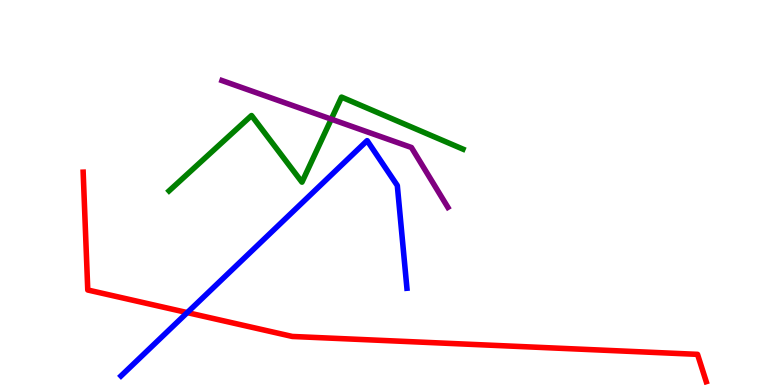[{'lines': ['blue', 'red'], 'intersections': [{'x': 2.42, 'y': 1.88}]}, {'lines': ['green', 'red'], 'intersections': []}, {'lines': ['purple', 'red'], 'intersections': []}, {'lines': ['blue', 'green'], 'intersections': []}, {'lines': ['blue', 'purple'], 'intersections': []}, {'lines': ['green', 'purple'], 'intersections': [{'x': 4.27, 'y': 6.9}]}]